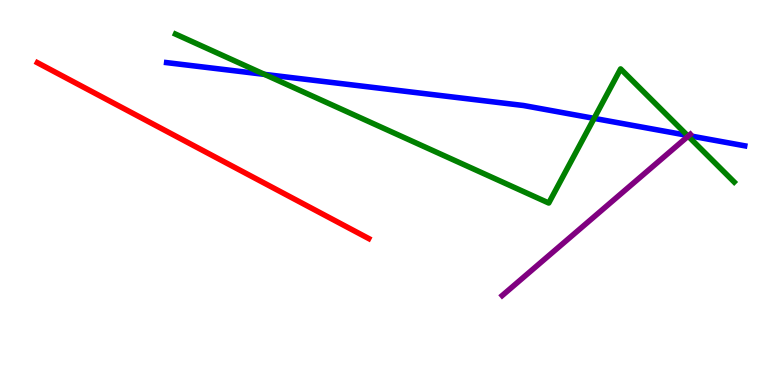[{'lines': ['blue', 'red'], 'intersections': []}, {'lines': ['green', 'red'], 'intersections': []}, {'lines': ['purple', 'red'], 'intersections': []}, {'lines': ['blue', 'green'], 'intersections': [{'x': 3.41, 'y': 8.07}, {'x': 7.67, 'y': 6.93}, {'x': 8.87, 'y': 6.48}]}, {'lines': ['blue', 'purple'], 'intersections': [{'x': 8.89, 'y': 6.48}]}, {'lines': ['green', 'purple'], 'intersections': [{'x': 8.88, 'y': 6.46}]}]